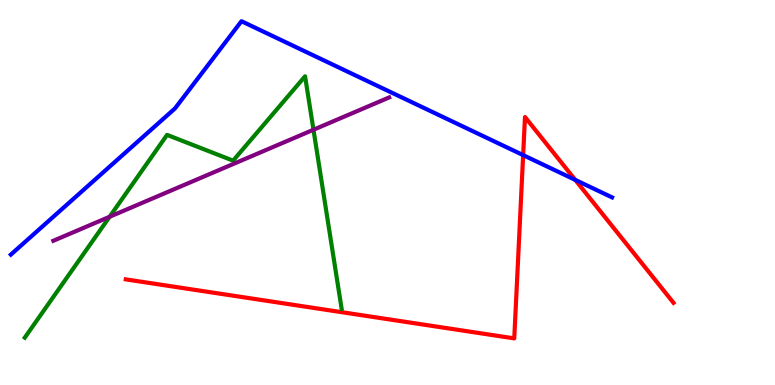[{'lines': ['blue', 'red'], 'intersections': [{'x': 6.75, 'y': 5.97}, {'x': 7.42, 'y': 5.33}]}, {'lines': ['green', 'red'], 'intersections': []}, {'lines': ['purple', 'red'], 'intersections': []}, {'lines': ['blue', 'green'], 'intersections': []}, {'lines': ['blue', 'purple'], 'intersections': []}, {'lines': ['green', 'purple'], 'intersections': [{'x': 1.41, 'y': 4.37}, {'x': 4.04, 'y': 6.63}]}]